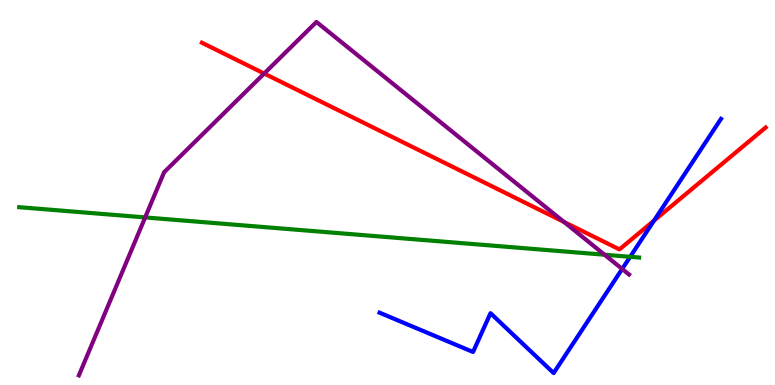[{'lines': ['blue', 'red'], 'intersections': [{'x': 8.44, 'y': 4.27}]}, {'lines': ['green', 'red'], 'intersections': []}, {'lines': ['purple', 'red'], 'intersections': [{'x': 3.41, 'y': 8.09}, {'x': 7.28, 'y': 4.23}]}, {'lines': ['blue', 'green'], 'intersections': [{'x': 8.13, 'y': 3.33}]}, {'lines': ['blue', 'purple'], 'intersections': [{'x': 8.03, 'y': 3.01}]}, {'lines': ['green', 'purple'], 'intersections': [{'x': 1.87, 'y': 4.35}, {'x': 7.8, 'y': 3.38}]}]